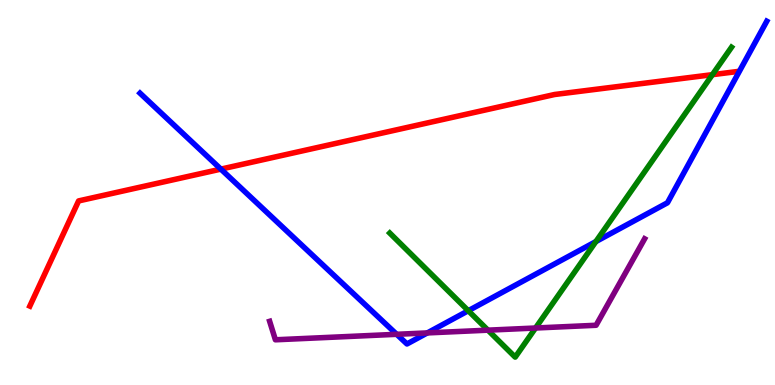[{'lines': ['blue', 'red'], 'intersections': [{'x': 2.85, 'y': 5.61}]}, {'lines': ['green', 'red'], 'intersections': [{'x': 9.19, 'y': 8.06}]}, {'lines': ['purple', 'red'], 'intersections': []}, {'lines': ['blue', 'green'], 'intersections': [{'x': 6.04, 'y': 1.93}, {'x': 7.69, 'y': 3.73}]}, {'lines': ['blue', 'purple'], 'intersections': [{'x': 5.12, 'y': 1.32}, {'x': 5.51, 'y': 1.35}]}, {'lines': ['green', 'purple'], 'intersections': [{'x': 6.3, 'y': 1.42}, {'x': 6.91, 'y': 1.48}]}]